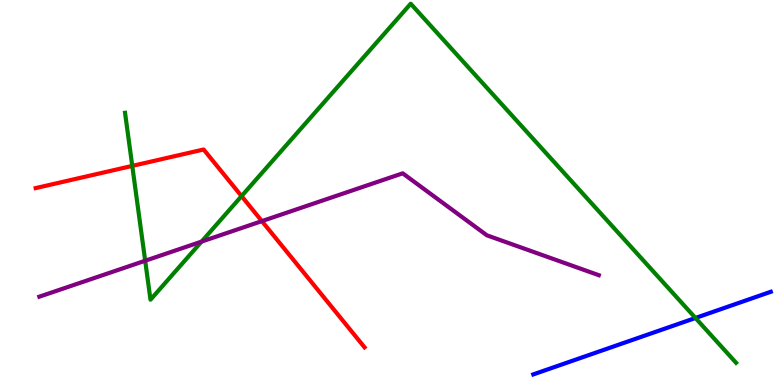[{'lines': ['blue', 'red'], 'intersections': []}, {'lines': ['green', 'red'], 'intersections': [{'x': 1.71, 'y': 5.69}, {'x': 3.12, 'y': 4.91}]}, {'lines': ['purple', 'red'], 'intersections': [{'x': 3.38, 'y': 4.26}]}, {'lines': ['blue', 'green'], 'intersections': [{'x': 8.97, 'y': 1.74}]}, {'lines': ['blue', 'purple'], 'intersections': []}, {'lines': ['green', 'purple'], 'intersections': [{'x': 1.87, 'y': 3.23}, {'x': 2.6, 'y': 3.72}]}]